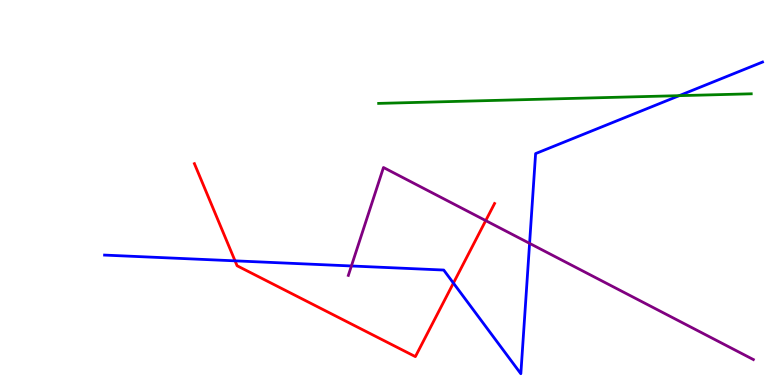[{'lines': ['blue', 'red'], 'intersections': [{'x': 3.03, 'y': 3.22}, {'x': 5.85, 'y': 2.65}]}, {'lines': ['green', 'red'], 'intersections': []}, {'lines': ['purple', 'red'], 'intersections': [{'x': 6.27, 'y': 4.27}]}, {'lines': ['blue', 'green'], 'intersections': [{'x': 8.76, 'y': 7.52}]}, {'lines': ['blue', 'purple'], 'intersections': [{'x': 4.53, 'y': 3.09}, {'x': 6.83, 'y': 3.68}]}, {'lines': ['green', 'purple'], 'intersections': []}]